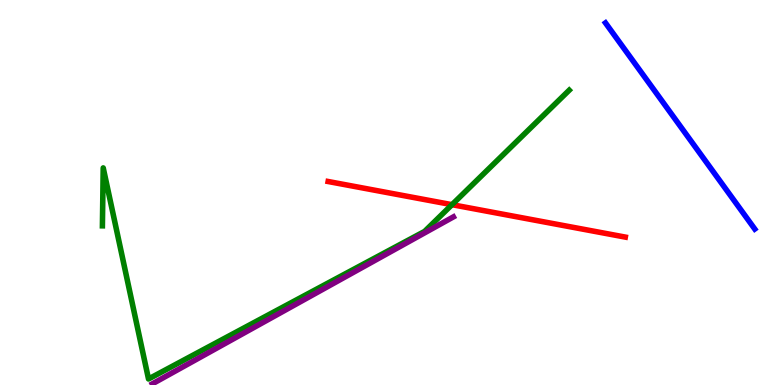[{'lines': ['blue', 'red'], 'intersections': []}, {'lines': ['green', 'red'], 'intersections': [{'x': 5.83, 'y': 4.68}]}, {'lines': ['purple', 'red'], 'intersections': []}, {'lines': ['blue', 'green'], 'intersections': []}, {'lines': ['blue', 'purple'], 'intersections': []}, {'lines': ['green', 'purple'], 'intersections': []}]